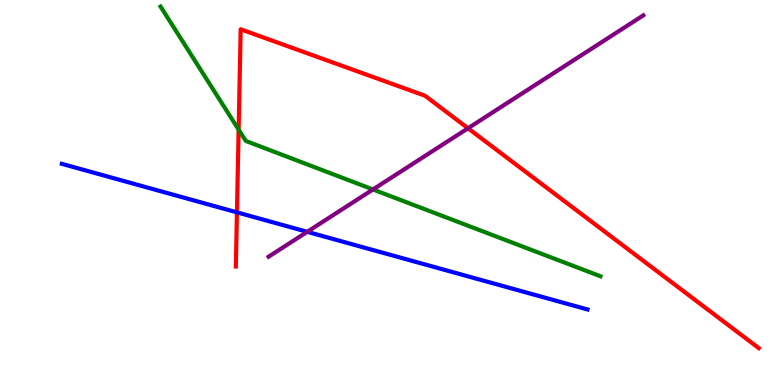[{'lines': ['blue', 'red'], 'intersections': [{'x': 3.06, 'y': 4.48}]}, {'lines': ['green', 'red'], 'intersections': [{'x': 3.08, 'y': 6.63}]}, {'lines': ['purple', 'red'], 'intersections': [{'x': 6.04, 'y': 6.67}]}, {'lines': ['blue', 'green'], 'intersections': []}, {'lines': ['blue', 'purple'], 'intersections': [{'x': 3.96, 'y': 3.98}]}, {'lines': ['green', 'purple'], 'intersections': [{'x': 4.81, 'y': 5.08}]}]